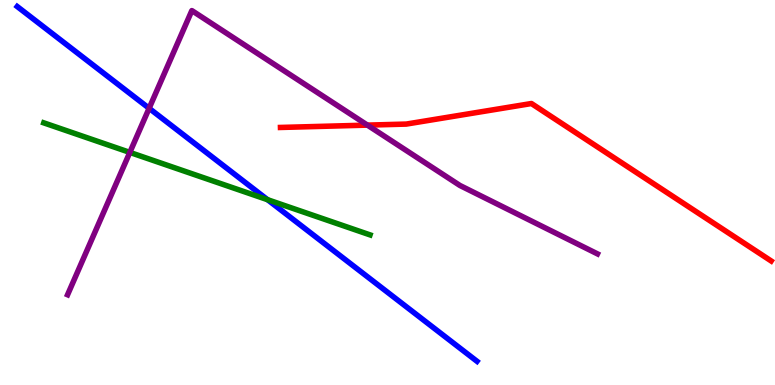[{'lines': ['blue', 'red'], 'intersections': []}, {'lines': ['green', 'red'], 'intersections': []}, {'lines': ['purple', 'red'], 'intersections': [{'x': 4.74, 'y': 6.75}]}, {'lines': ['blue', 'green'], 'intersections': [{'x': 3.45, 'y': 4.81}]}, {'lines': ['blue', 'purple'], 'intersections': [{'x': 1.92, 'y': 7.19}]}, {'lines': ['green', 'purple'], 'intersections': [{'x': 1.68, 'y': 6.04}]}]